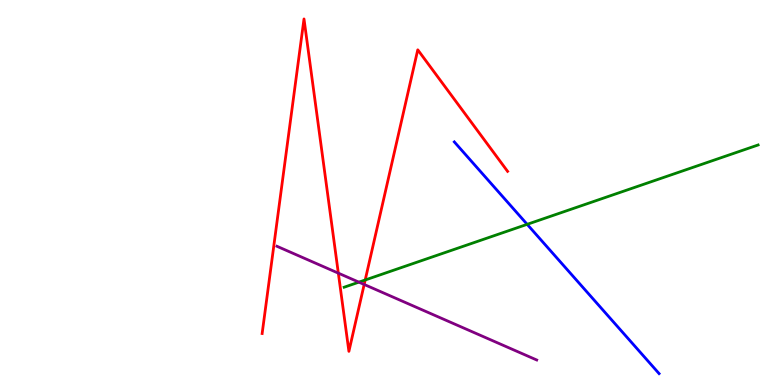[{'lines': ['blue', 'red'], 'intersections': []}, {'lines': ['green', 'red'], 'intersections': [{'x': 4.71, 'y': 2.73}]}, {'lines': ['purple', 'red'], 'intersections': [{'x': 4.37, 'y': 2.91}, {'x': 4.7, 'y': 2.61}]}, {'lines': ['blue', 'green'], 'intersections': [{'x': 6.8, 'y': 4.17}]}, {'lines': ['blue', 'purple'], 'intersections': []}, {'lines': ['green', 'purple'], 'intersections': [{'x': 4.63, 'y': 2.67}]}]